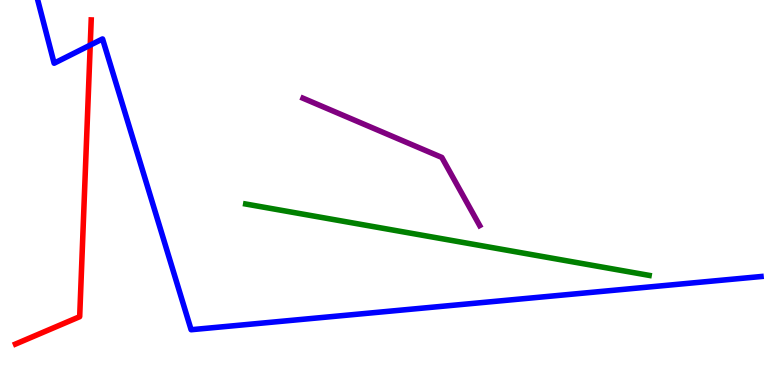[{'lines': ['blue', 'red'], 'intersections': [{'x': 1.16, 'y': 8.83}]}, {'lines': ['green', 'red'], 'intersections': []}, {'lines': ['purple', 'red'], 'intersections': []}, {'lines': ['blue', 'green'], 'intersections': []}, {'lines': ['blue', 'purple'], 'intersections': []}, {'lines': ['green', 'purple'], 'intersections': []}]